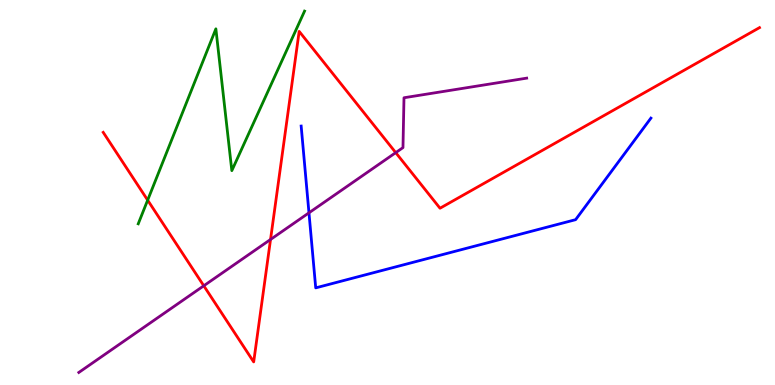[{'lines': ['blue', 'red'], 'intersections': []}, {'lines': ['green', 'red'], 'intersections': [{'x': 1.91, 'y': 4.8}]}, {'lines': ['purple', 'red'], 'intersections': [{'x': 2.63, 'y': 2.58}, {'x': 3.49, 'y': 3.78}, {'x': 5.11, 'y': 6.04}]}, {'lines': ['blue', 'green'], 'intersections': []}, {'lines': ['blue', 'purple'], 'intersections': [{'x': 3.99, 'y': 4.47}]}, {'lines': ['green', 'purple'], 'intersections': []}]